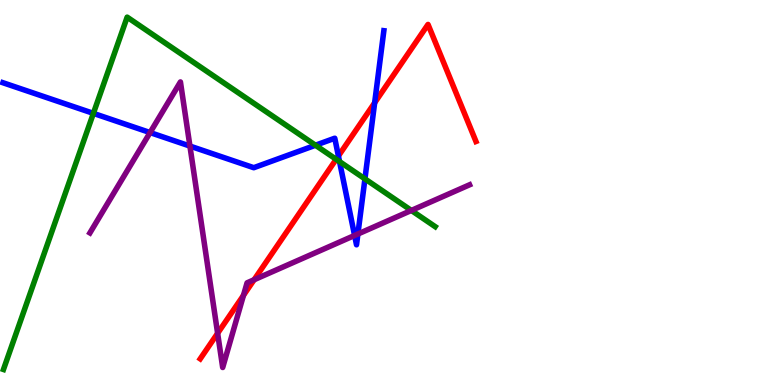[{'lines': ['blue', 'red'], 'intersections': [{'x': 4.37, 'y': 5.95}, {'x': 4.83, 'y': 7.33}]}, {'lines': ['green', 'red'], 'intersections': [{'x': 4.34, 'y': 5.86}]}, {'lines': ['purple', 'red'], 'intersections': [{'x': 2.81, 'y': 1.34}, {'x': 3.14, 'y': 2.33}, {'x': 3.28, 'y': 2.73}]}, {'lines': ['blue', 'green'], 'intersections': [{'x': 1.2, 'y': 7.06}, {'x': 4.07, 'y': 6.23}, {'x': 4.38, 'y': 5.8}, {'x': 4.71, 'y': 5.35}]}, {'lines': ['blue', 'purple'], 'intersections': [{'x': 1.94, 'y': 6.56}, {'x': 2.45, 'y': 6.21}, {'x': 4.58, 'y': 3.88}, {'x': 4.62, 'y': 3.92}]}, {'lines': ['green', 'purple'], 'intersections': [{'x': 5.31, 'y': 4.53}]}]